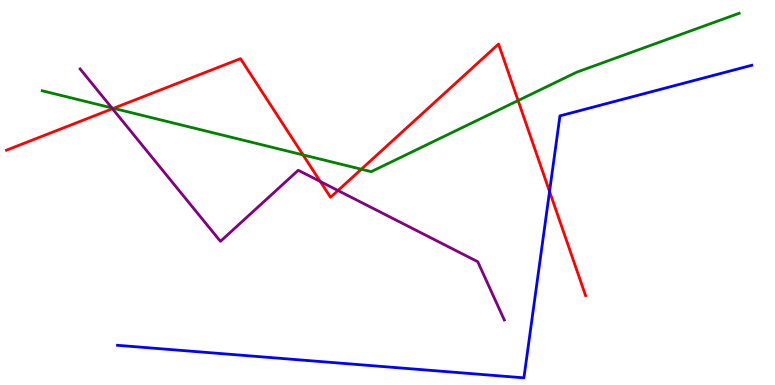[{'lines': ['blue', 'red'], 'intersections': [{'x': 7.09, 'y': 5.03}]}, {'lines': ['green', 'red'], 'intersections': [{'x': 1.46, 'y': 7.19}, {'x': 3.91, 'y': 5.98}, {'x': 4.66, 'y': 5.6}, {'x': 6.69, 'y': 7.39}]}, {'lines': ['purple', 'red'], 'intersections': [{'x': 1.45, 'y': 7.18}, {'x': 4.13, 'y': 5.29}, {'x': 4.36, 'y': 5.05}]}, {'lines': ['blue', 'green'], 'intersections': []}, {'lines': ['blue', 'purple'], 'intersections': []}, {'lines': ['green', 'purple'], 'intersections': [{'x': 1.44, 'y': 7.2}]}]